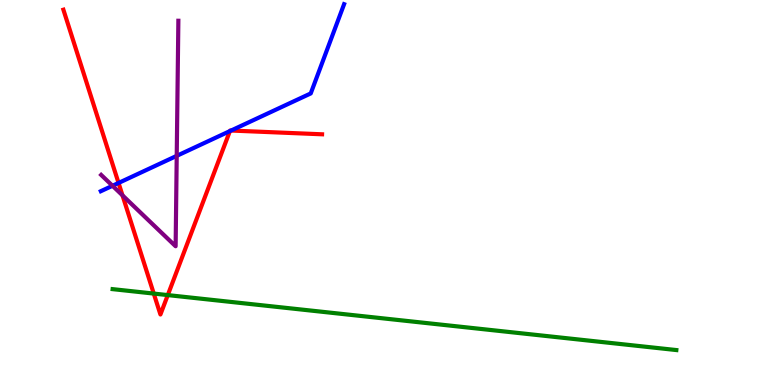[{'lines': ['blue', 'red'], 'intersections': [{'x': 1.53, 'y': 5.25}, {'x': 2.97, 'y': 6.6}, {'x': 2.98, 'y': 6.61}]}, {'lines': ['green', 'red'], 'intersections': [{'x': 1.98, 'y': 2.37}, {'x': 2.16, 'y': 2.34}]}, {'lines': ['purple', 'red'], 'intersections': [{'x': 1.58, 'y': 4.93}]}, {'lines': ['blue', 'green'], 'intersections': []}, {'lines': ['blue', 'purple'], 'intersections': [{'x': 1.45, 'y': 5.17}, {'x': 2.28, 'y': 5.95}]}, {'lines': ['green', 'purple'], 'intersections': []}]